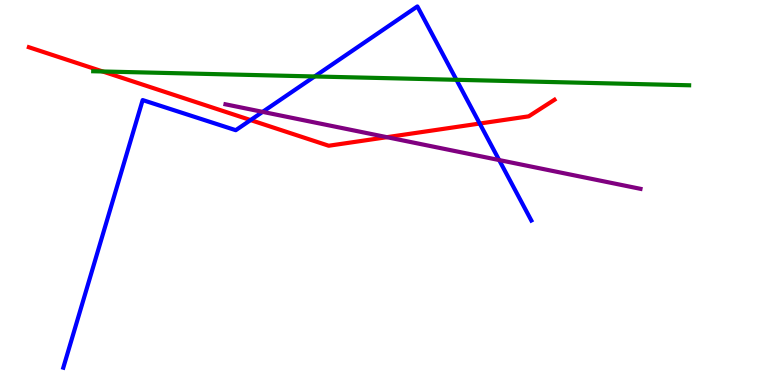[{'lines': ['blue', 'red'], 'intersections': [{'x': 3.23, 'y': 6.88}, {'x': 6.19, 'y': 6.79}]}, {'lines': ['green', 'red'], 'intersections': [{'x': 1.33, 'y': 8.14}]}, {'lines': ['purple', 'red'], 'intersections': [{'x': 4.99, 'y': 6.44}]}, {'lines': ['blue', 'green'], 'intersections': [{'x': 4.06, 'y': 8.01}, {'x': 5.89, 'y': 7.93}]}, {'lines': ['blue', 'purple'], 'intersections': [{'x': 3.39, 'y': 7.09}, {'x': 6.44, 'y': 5.84}]}, {'lines': ['green', 'purple'], 'intersections': []}]